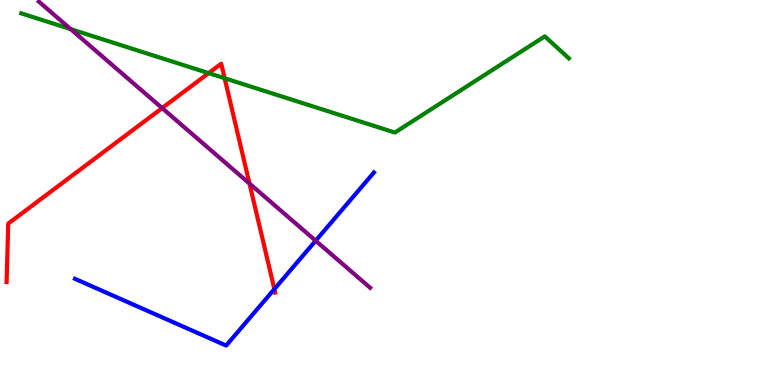[{'lines': ['blue', 'red'], 'intersections': [{'x': 3.54, 'y': 2.49}]}, {'lines': ['green', 'red'], 'intersections': [{'x': 2.69, 'y': 8.1}, {'x': 2.9, 'y': 7.97}]}, {'lines': ['purple', 'red'], 'intersections': [{'x': 2.09, 'y': 7.19}, {'x': 3.22, 'y': 5.23}]}, {'lines': ['blue', 'green'], 'intersections': []}, {'lines': ['blue', 'purple'], 'intersections': [{'x': 4.07, 'y': 3.75}]}, {'lines': ['green', 'purple'], 'intersections': [{'x': 0.912, 'y': 9.24}]}]